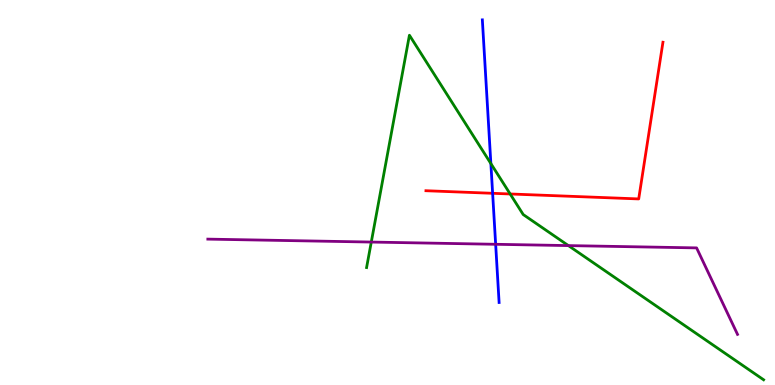[{'lines': ['blue', 'red'], 'intersections': [{'x': 6.36, 'y': 4.98}]}, {'lines': ['green', 'red'], 'intersections': [{'x': 6.58, 'y': 4.96}]}, {'lines': ['purple', 'red'], 'intersections': []}, {'lines': ['blue', 'green'], 'intersections': [{'x': 6.33, 'y': 5.75}]}, {'lines': ['blue', 'purple'], 'intersections': [{'x': 6.4, 'y': 3.65}]}, {'lines': ['green', 'purple'], 'intersections': [{'x': 4.79, 'y': 3.71}, {'x': 7.33, 'y': 3.62}]}]